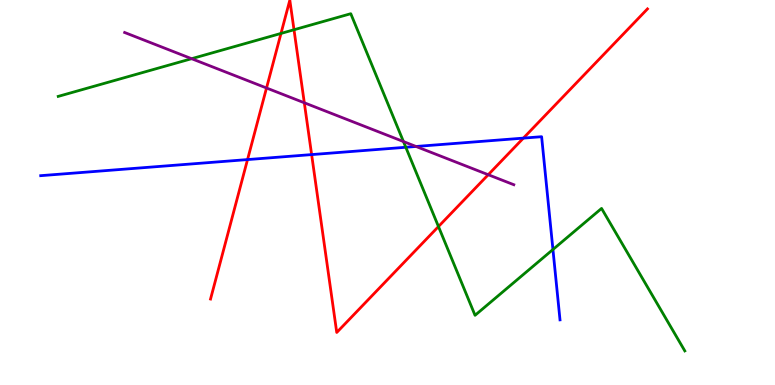[{'lines': ['blue', 'red'], 'intersections': [{'x': 3.19, 'y': 5.86}, {'x': 4.02, 'y': 5.98}, {'x': 6.75, 'y': 6.41}]}, {'lines': ['green', 'red'], 'intersections': [{'x': 3.63, 'y': 9.13}, {'x': 3.79, 'y': 9.23}, {'x': 5.66, 'y': 4.12}]}, {'lines': ['purple', 'red'], 'intersections': [{'x': 3.44, 'y': 7.71}, {'x': 3.93, 'y': 7.33}, {'x': 6.3, 'y': 5.46}]}, {'lines': ['blue', 'green'], 'intersections': [{'x': 5.24, 'y': 6.17}, {'x': 7.13, 'y': 3.52}]}, {'lines': ['blue', 'purple'], 'intersections': [{'x': 5.37, 'y': 6.2}]}, {'lines': ['green', 'purple'], 'intersections': [{'x': 2.47, 'y': 8.48}, {'x': 5.21, 'y': 6.32}]}]